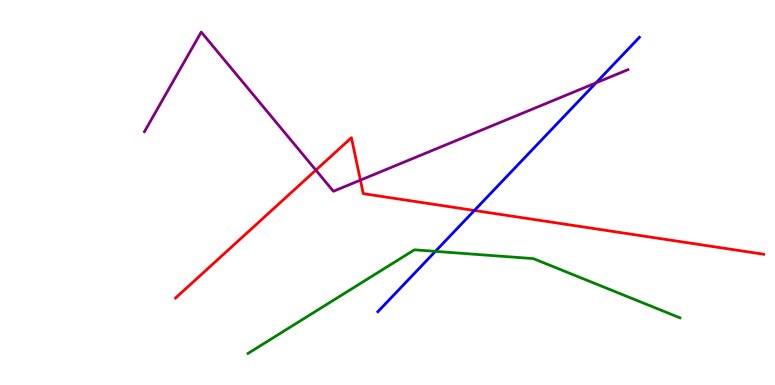[{'lines': ['blue', 'red'], 'intersections': [{'x': 6.12, 'y': 4.53}]}, {'lines': ['green', 'red'], 'intersections': []}, {'lines': ['purple', 'red'], 'intersections': [{'x': 4.08, 'y': 5.58}, {'x': 4.65, 'y': 5.32}]}, {'lines': ['blue', 'green'], 'intersections': [{'x': 5.62, 'y': 3.47}]}, {'lines': ['blue', 'purple'], 'intersections': [{'x': 7.69, 'y': 7.85}]}, {'lines': ['green', 'purple'], 'intersections': []}]